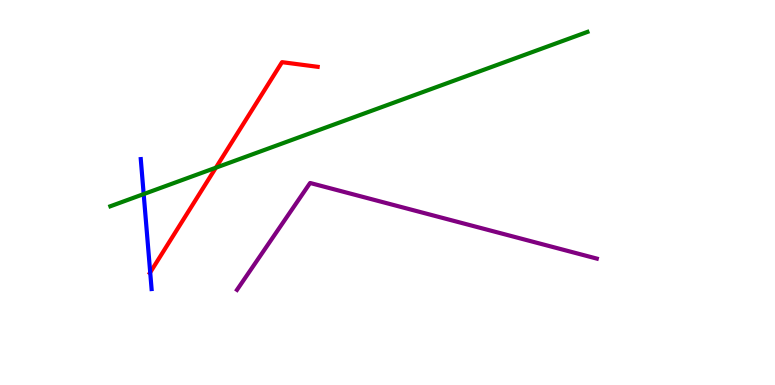[{'lines': ['blue', 'red'], 'intersections': [{'x': 1.94, 'y': 2.92}]}, {'lines': ['green', 'red'], 'intersections': [{'x': 2.79, 'y': 5.64}]}, {'lines': ['purple', 'red'], 'intersections': []}, {'lines': ['blue', 'green'], 'intersections': [{'x': 1.85, 'y': 4.96}]}, {'lines': ['blue', 'purple'], 'intersections': []}, {'lines': ['green', 'purple'], 'intersections': []}]